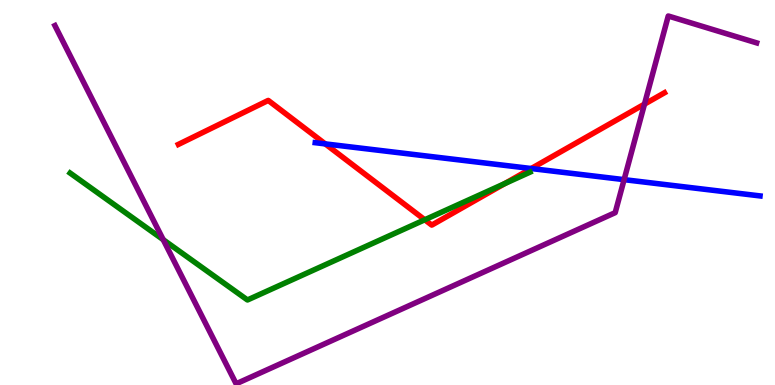[{'lines': ['blue', 'red'], 'intersections': [{'x': 4.2, 'y': 6.26}, {'x': 6.85, 'y': 5.62}]}, {'lines': ['green', 'red'], 'intersections': [{'x': 5.48, 'y': 4.29}, {'x': 6.51, 'y': 5.23}]}, {'lines': ['purple', 'red'], 'intersections': [{'x': 8.32, 'y': 7.3}]}, {'lines': ['blue', 'green'], 'intersections': []}, {'lines': ['blue', 'purple'], 'intersections': [{'x': 8.05, 'y': 5.33}]}, {'lines': ['green', 'purple'], 'intersections': [{'x': 2.11, 'y': 3.77}]}]